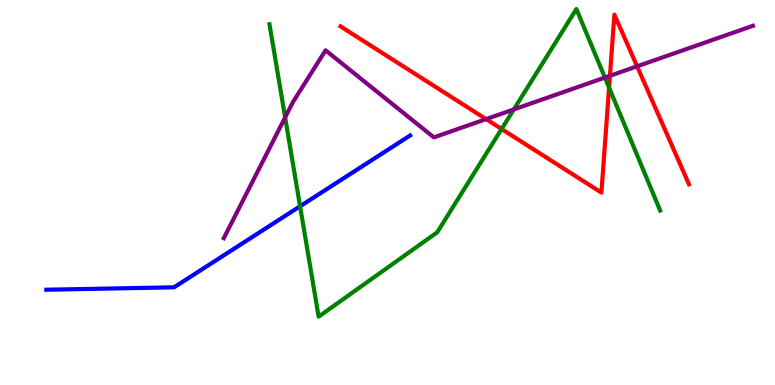[{'lines': ['blue', 'red'], 'intersections': []}, {'lines': ['green', 'red'], 'intersections': [{'x': 6.47, 'y': 6.65}, {'x': 7.86, 'y': 7.72}]}, {'lines': ['purple', 'red'], 'intersections': [{'x': 6.27, 'y': 6.91}, {'x': 7.87, 'y': 8.03}, {'x': 8.22, 'y': 8.28}]}, {'lines': ['blue', 'green'], 'intersections': [{'x': 3.87, 'y': 4.64}]}, {'lines': ['blue', 'purple'], 'intersections': []}, {'lines': ['green', 'purple'], 'intersections': [{'x': 3.68, 'y': 6.95}, {'x': 6.63, 'y': 7.16}, {'x': 7.81, 'y': 7.98}]}]